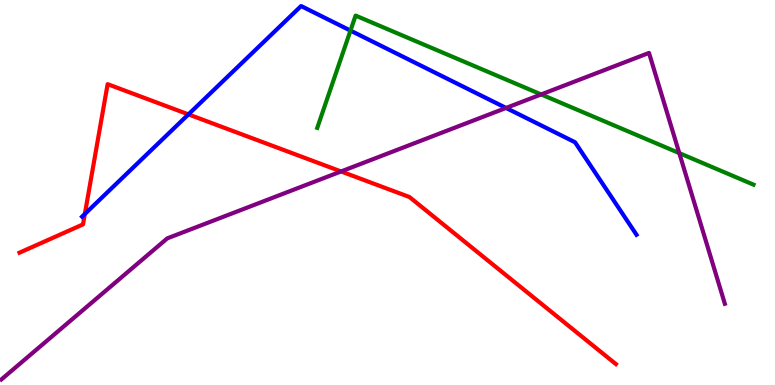[{'lines': ['blue', 'red'], 'intersections': [{'x': 1.09, 'y': 4.44}, {'x': 2.43, 'y': 7.03}]}, {'lines': ['green', 'red'], 'intersections': []}, {'lines': ['purple', 'red'], 'intersections': [{'x': 4.4, 'y': 5.55}]}, {'lines': ['blue', 'green'], 'intersections': [{'x': 4.52, 'y': 9.21}]}, {'lines': ['blue', 'purple'], 'intersections': [{'x': 6.53, 'y': 7.2}]}, {'lines': ['green', 'purple'], 'intersections': [{'x': 6.98, 'y': 7.55}, {'x': 8.77, 'y': 6.02}]}]